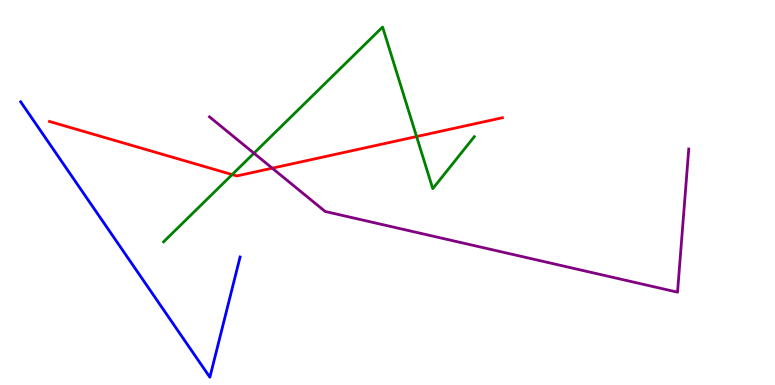[{'lines': ['blue', 'red'], 'intersections': []}, {'lines': ['green', 'red'], 'intersections': [{'x': 3.0, 'y': 5.47}, {'x': 5.38, 'y': 6.45}]}, {'lines': ['purple', 'red'], 'intersections': [{'x': 3.51, 'y': 5.63}]}, {'lines': ['blue', 'green'], 'intersections': []}, {'lines': ['blue', 'purple'], 'intersections': []}, {'lines': ['green', 'purple'], 'intersections': [{'x': 3.28, 'y': 6.02}]}]